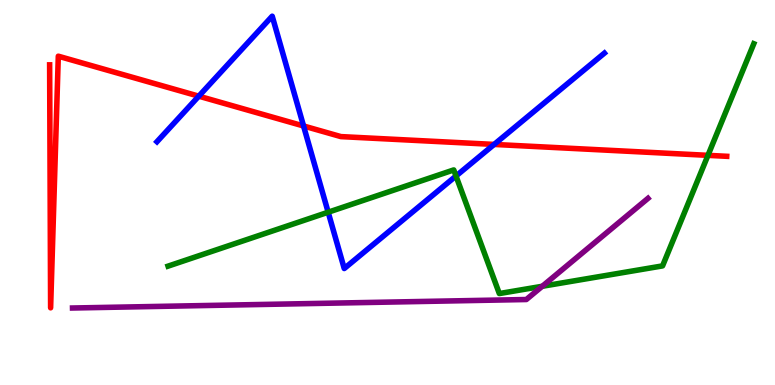[{'lines': ['blue', 'red'], 'intersections': [{'x': 2.56, 'y': 7.5}, {'x': 3.92, 'y': 6.73}, {'x': 6.38, 'y': 6.25}]}, {'lines': ['green', 'red'], 'intersections': [{'x': 9.13, 'y': 5.97}]}, {'lines': ['purple', 'red'], 'intersections': []}, {'lines': ['blue', 'green'], 'intersections': [{'x': 4.23, 'y': 4.49}, {'x': 5.88, 'y': 5.43}]}, {'lines': ['blue', 'purple'], 'intersections': []}, {'lines': ['green', 'purple'], 'intersections': [{'x': 7.0, 'y': 2.56}]}]